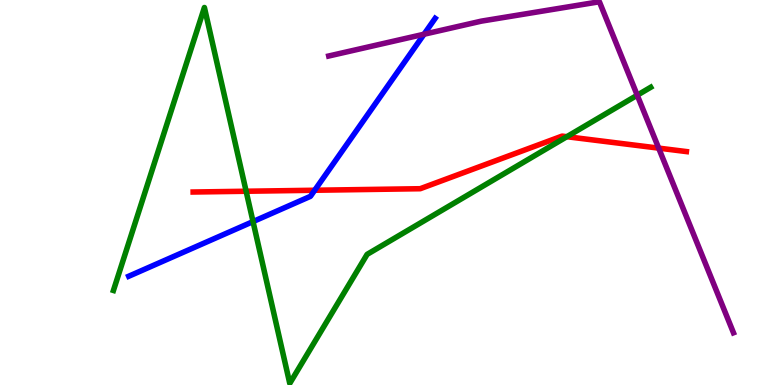[{'lines': ['blue', 'red'], 'intersections': [{'x': 4.06, 'y': 5.06}]}, {'lines': ['green', 'red'], 'intersections': [{'x': 3.18, 'y': 5.03}, {'x': 7.31, 'y': 6.45}]}, {'lines': ['purple', 'red'], 'intersections': [{'x': 8.5, 'y': 6.15}]}, {'lines': ['blue', 'green'], 'intersections': [{'x': 3.26, 'y': 4.24}]}, {'lines': ['blue', 'purple'], 'intersections': [{'x': 5.47, 'y': 9.11}]}, {'lines': ['green', 'purple'], 'intersections': [{'x': 8.22, 'y': 7.53}]}]